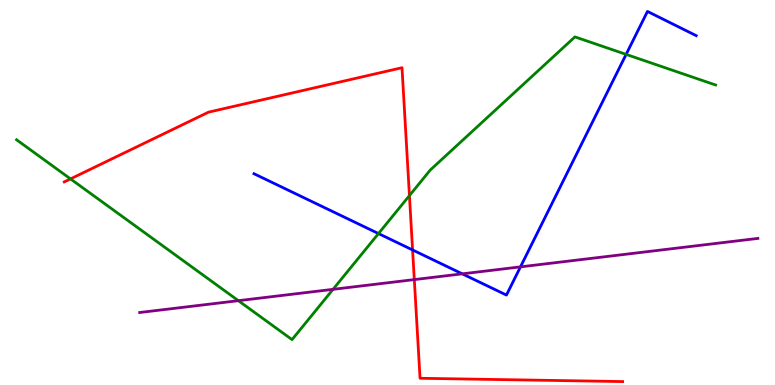[{'lines': ['blue', 'red'], 'intersections': [{'x': 5.32, 'y': 3.51}]}, {'lines': ['green', 'red'], 'intersections': [{'x': 0.91, 'y': 5.35}, {'x': 5.28, 'y': 4.92}]}, {'lines': ['purple', 'red'], 'intersections': [{'x': 5.35, 'y': 2.74}]}, {'lines': ['blue', 'green'], 'intersections': [{'x': 4.88, 'y': 3.93}, {'x': 8.08, 'y': 8.59}]}, {'lines': ['blue', 'purple'], 'intersections': [{'x': 5.96, 'y': 2.89}, {'x': 6.72, 'y': 3.07}]}, {'lines': ['green', 'purple'], 'intersections': [{'x': 3.08, 'y': 2.19}, {'x': 4.3, 'y': 2.48}]}]